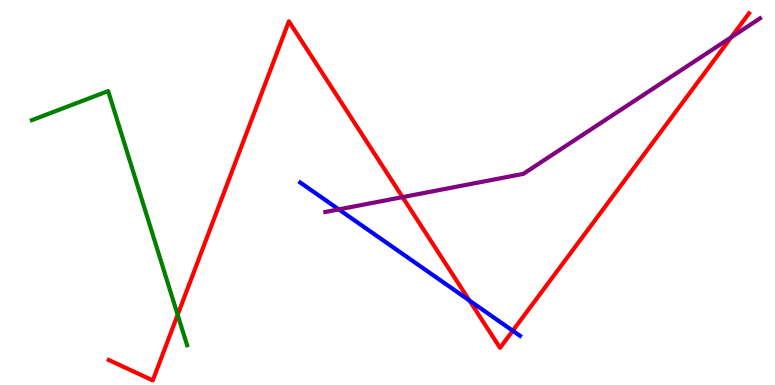[{'lines': ['blue', 'red'], 'intersections': [{'x': 6.06, 'y': 2.19}, {'x': 6.62, 'y': 1.41}]}, {'lines': ['green', 'red'], 'intersections': [{'x': 2.29, 'y': 1.82}]}, {'lines': ['purple', 'red'], 'intersections': [{'x': 5.19, 'y': 4.88}, {'x': 9.44, 'y': 9.03}]}, {'lines': ['blue', 'green'], 'intersections': []}, {'lines': ['blue', 'purple'], 'intersections': [{'x': 4.37, 'y': 4.56}]}, {'lines': ['green', 'purple'], 'intersections': []}]